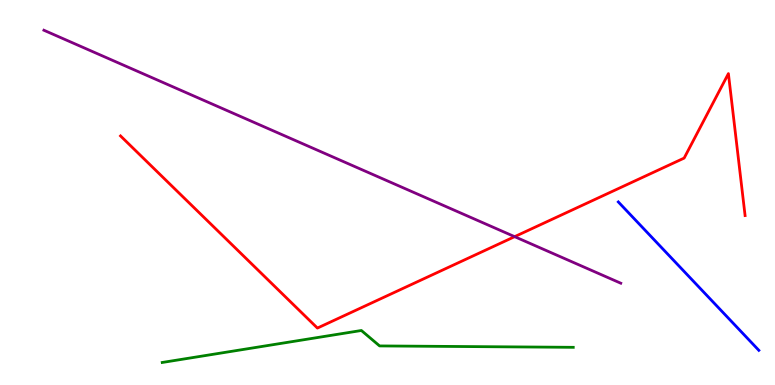[{'lines': ['blue', 'red'], 'intersections': []}, {'lines': ['green', 'red'], 'intersections': []}, {'lines': ['purple', 'red'], 'intersections': [{'x': 6.64, 'y': 3.85}]}, {'lines': ['blue', 'green'], 'intersections': []}, {'lines': ['blue', 'purple'], 'intersections': []}, {'lines': ['green', 'purple'], 'intersections': []}]